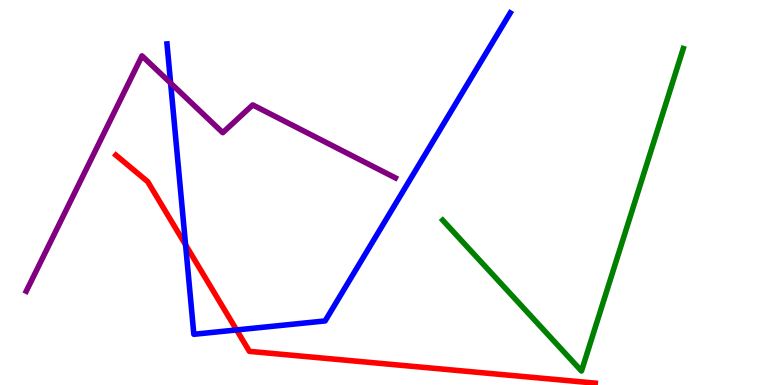[{'lines': ['blue', 'red'], 'intersections': [{'x': 2.39, 'y': 3.64}, {'x': 3.05, 'y': 1.43}]}, {'lines': ['green', 'red'], 'intersections': []}, {'lines': ['purple', 'red'], 'intersections': []}, {'lines': ['blue', 'green'], 'intersections': []}, {'lines': ['blue', 'purple'], 'intersections': [{'x': 2.2, 'y': 7.84}]}, {'lines': ['green', 'purple'], 'intersections': []}]